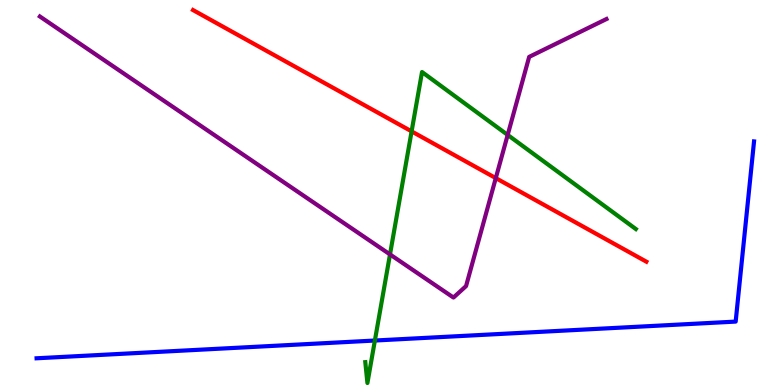[{'lines': ['blue', 'red'], 'intersections': []}, {'lines': ['green', 'red'], 'intersections': [{'x': 5.31, 'y': 6.59}]}, {'lines': ['purple', 'red'], 'intersections': [{'x': 6.4, 'y': 5.37}]}, {'lines': ['blue', 'green'], 'intersections': [{'x': 4.84, 'y': 1.16}]}, {'lines': ['blue', 'purple'], 'intersections': []}, {'lines': ['green', 'purple'], 'intersections': [{'x': 5.03, 'y': 3.39}, {'x': 6.55, 'y': 6.5}]}]